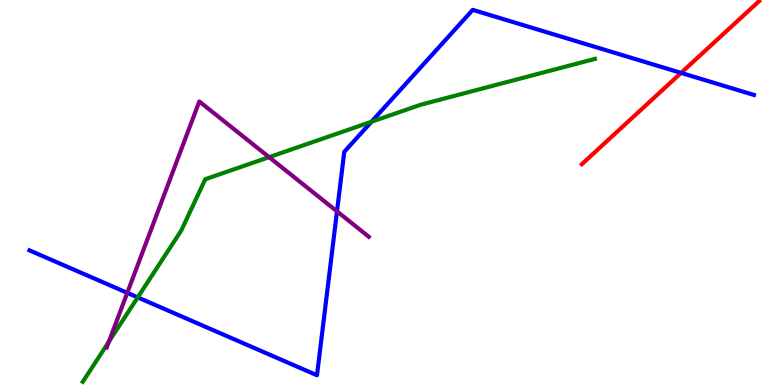[{'lines': ['blue', 'red'], 'intersections': [{'x': 8.79, 'y': 8.11}]}, {'lines': ['green', 'red'], 'intersections': []}, {'lines': ['purple', 'red'], 'intersections': []}, {'lines': ['blue', 'green'], 'intersections': [{'x': 1.78, 'y': 2.28}, {'x': 4.79, 'y': 6.84}]}, {'lines': ['blue', 'purple'], 'intersections': [{'x': 1.64, 'y': 2.39}, {'x': 4.35, 'y': 4.51}]}, {'lines': ['green', 'purple'], 'intersections': [{'x': 1.4, 'y': 1.12}, {'x': 3.47, 'y': 5.92}]}]